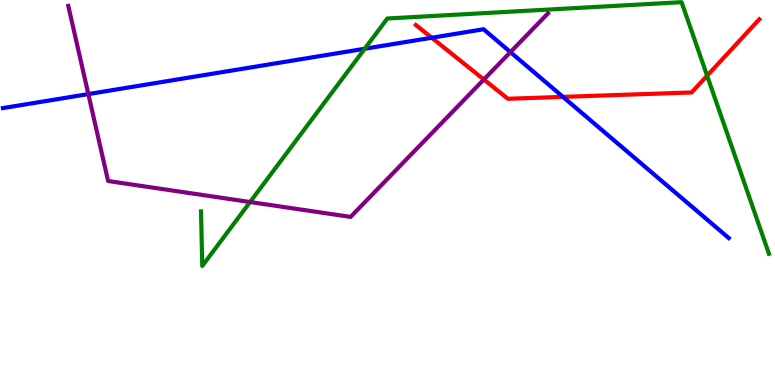[{'lines': ['blue', 'red'], 'intersections': [{'x': 5.57, 'y': 9.02}, {'x': 7.26, 'y': 7.48}]}, {'lines': ['green', 'red'], 'intersections': [{'x': 9.12, 'y': 8.03}]}, {'lines': ['purple', 'red'], 'intersections': [{'x': 6.24, 'y': 7.93}]}, {'lines': ['blue', 'green'], 'intersections': [{'x': 4.71, 'y': 8.73}]}, {'lines': ['blue', 'purple'], 'intersections': [{'x': 1.14, 'y': 7.56}, {'x': 6.59, 'y': 8.65}]}, {'lines': ['green', 'purple'], 'intersections': [{'x': 3.23, 'y': 4.75}]}]